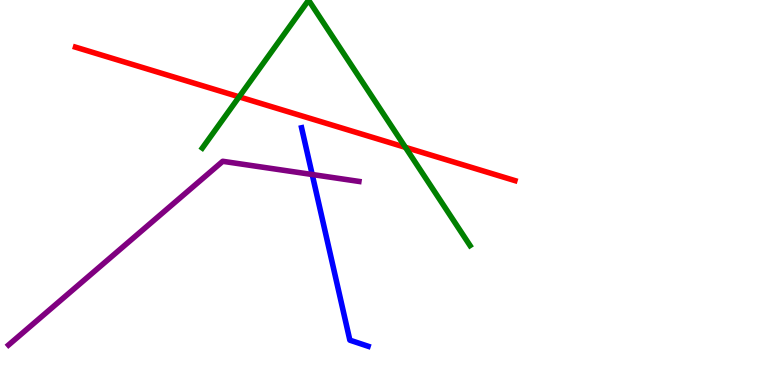[{'lines': ['blue', 'red'], 'intersections': []}, {'lines': ['green', 'red'], 'intersections': [{'x': 3.09, 'y': 7.48}, {'x': 5.23, 'y': 6.17}]}, {'lines': ['purple', 'red'], 'intersections': []}, {'lines': ['blue', 'green'], 'intersections': []}, {'lines': ['blue', 'purple'], 'intersections': [{'x': 4.03, 'y': 5.47}]}, {'lines': ['green', 'purple'], 'intersections': []}]